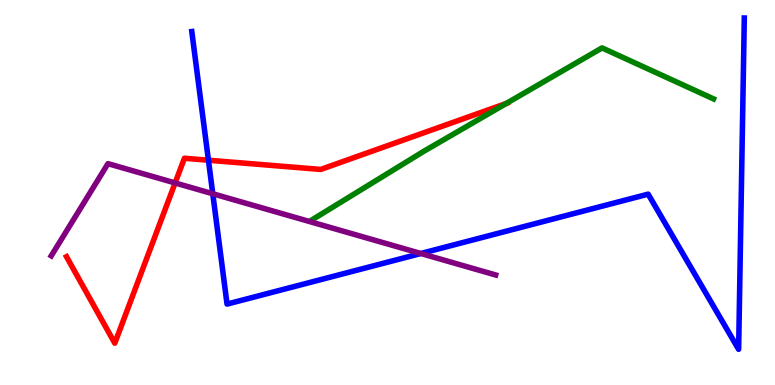[{'lines': ['blue', 'red'], 'intersections': [{'x': 2.69, 'y': 5.84}]}, {'lines': ['green', 'red'], 'intersections': [{'x': 6.53, 'y': 7.31}]}, {'lines': ['purple', 'red'], 'intersections': [{'x': 2.26, 'y': 5.25}]}, {'lines': ['blue', 'green'], 'intersections': []}, {'lines': ['blue', 'purple'], 'intersections': [{'x': 2.75, 'y': 4.97}, {'x': 5.43, 'y': 3.42}]}, {'lines': ['green', 'purple'], 'intersections': []}]